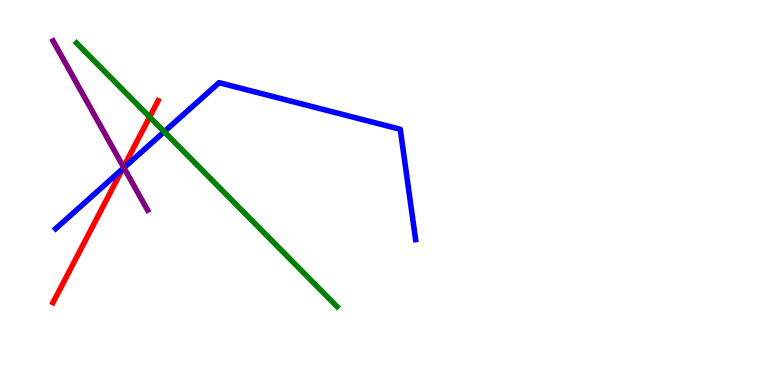[{'lines': ['blue', 'red'], 'intersections': [{'x': 1.58, 'y': 5.61}]}, {'lines': ['green', 'red'], 'intersections': [{'x': 1.93, 'y': 6.96}]}, {'lines': ['purple', 'red'], 'intersections': [{'x': 1.59, 'y': 5.66}]}, {'lines': ['blue', 'green'], 'intersections': [{'x': 2.12, 'y': 6.58}]}, {'lines': ['blue', 'purple'], 'intersections': [{'x': 1.6, 'y': 5.64}]}, {'lines': ['green', 'purple'], 'intersections': []}]